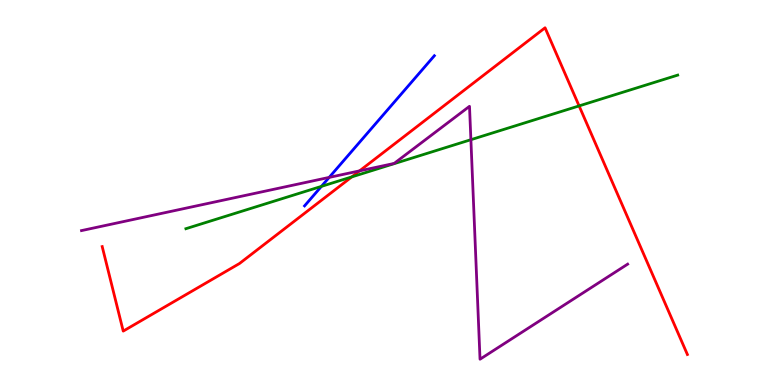[{'lines': ['blue', 'red'], 'intersections': []}, {'lines': ['green', 'red'], 'intersections': [{'x': 4.54, 'y': 5.4}, {'x': 7.47, 'y': 7.25}]}, {'lines': ['purple', 'red'], 'intersections': [{'x': 4.64, 'y': 5.56}]}, {'lines': ['blue', 'green'], 'intersections': [{'x': 4.15, 'y': 5.16}]}, {'lines': ['blue', 'purple'], 'intersections': [{'x': 4.25, 'y': 5.39}]}, {'lines': ['green', 'purple'], 'intersections': [{'x': 6.08, 'y': 6.37}]}]